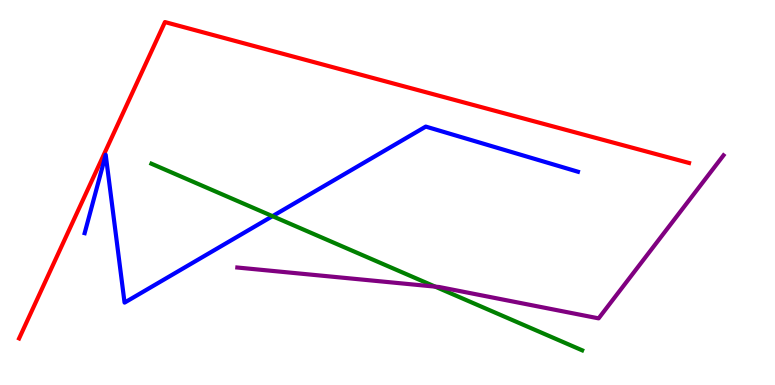[{'lines': ['blue', 'red'], 'intersections': []}, {'lines': ['green', 'red'], 'intersections': []}, {'lines': ['purple', 'red'], 'intersections': []}, {'lines': ['blue', 'green'], 'intersections': [{'x': 3.52, 'y': 4.39}]}, {'lines': ['blue', 'purple'], 'intersections': []}, {'lines': ['green', 'purple'], 'intersections': [{'x': 5.62, 'y': 2.55}]}]